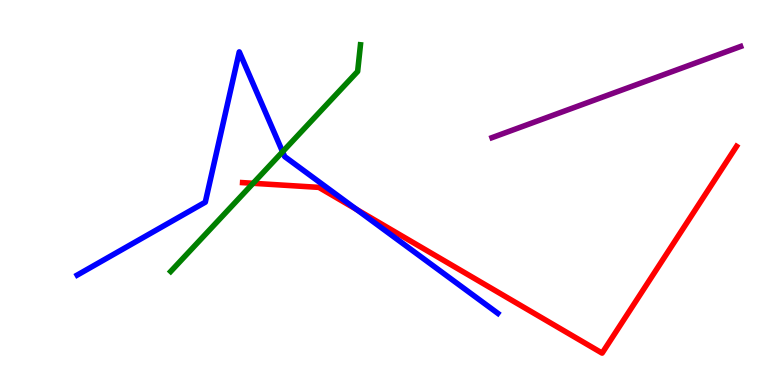[{'lines': ['blue', 'red'], 'intersections': [{'x': 4.6, 'y': 4.56}]}, {'lines': ['green', 'red'], 'intersections': [{'x': 3.27, 'y': 5.24}]}, {'lines': ['purple', 'red'], 'intersections': []}, {'lines': ['blue', 'green'], 'intersections': [{'x': 3.65, 'y': 6.06}]}, {'lines': ['blue', 'purple'], 'intersections': []}, {'lines': ['green', 'purple'], 'intersections': []}]